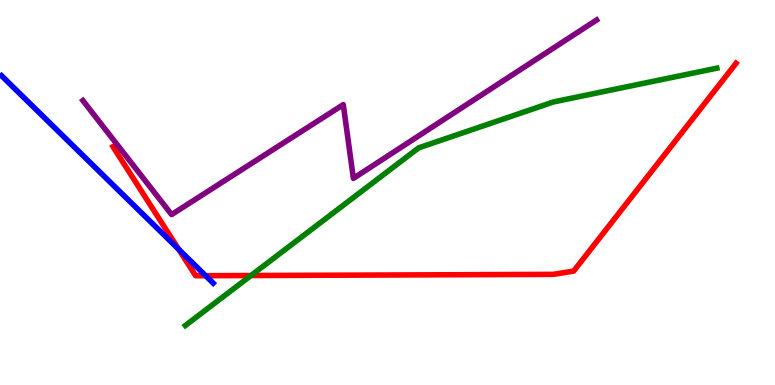[{'lines': ['blue', 'red'], 'intersections': [{'x': 2.31, 'y': 3.52}, {'x': 2.65, 'y': 2.84}]}, {'lines': ['green', 'red'], 'intersections': [{'x': 3.24, 'y': 2.84}]}, {'lines': ['purple', 'red'], 'intersections': []}, {'lines': ['blue', 'green'], 'intersections': []}, {'lines': ['blue', 'purple'], 'intersections': []}, {'lines': ['green', 'purple'], 'intersections': []}]